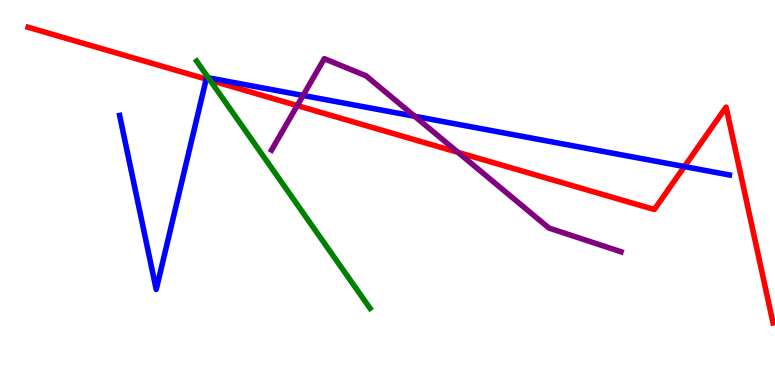[{'lines': ['blue', 'red'], 'intersections': [{'x': 2.66, 'y': 7.95}, {'x': 8.83, 'y': 5.67}]}, {'lines': ['green', 'red'], 'intersections': [{'x': 2.71, 'y': 7.92}]}, {'lines': ['purple', 'red'], 'intersections': [{'x': 3.84, 'y': 7.26}, {'x': 5.91, 'y': 6.04}]}, {'lines': ['blue', 'green'], 'intersections': [{'x': 2.69, 'y': 7.98}]}, {'lines': ['blue', 'purple'], 'intersections': [{'x': 3.91, 'y': 7.52}, {'x': 5.35, 'y': 6.98}]}, {'lines': ['green', 'purple'], 'intersections': []}]